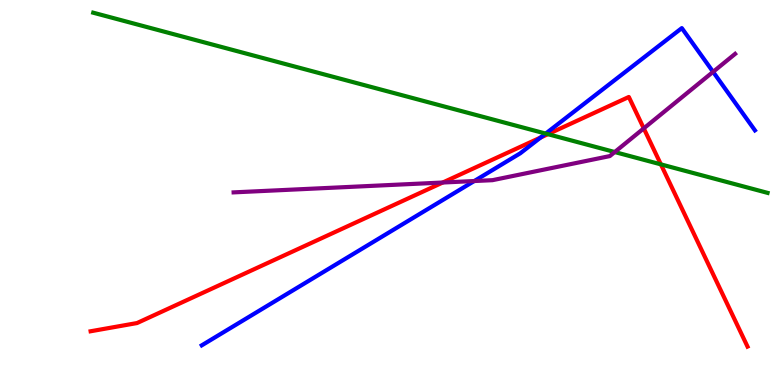[{'lines': ['blue', 'red'], 'intersections': [{'x': 6.98, 'y': 6.43}]}, {'lines': ['green', 'red'], 'intersections': [{'x': 7.07, 'y': 6.51}, {'x': 8.53, 'y': 5.73}]}, {'lines': ['purple', 'red'], 'intersections': [{'x': 5.71, 'y': 5.26}, {'x': 8.31, 'y': 6.67}]}, {'lines': ['blue', 'green'], 'intersections': [{'x': 7.04, 'y': 6.53}]}, {'lines': ['blue', 'purple'], 'intersections': [{'x': 6.12, 'y': 5.3}, {'x': 9.2, 'y': 8.13}]}, {'lines': ['green', 'purple'], 'intersections': [{'x': 7.93, 'y': 6.05}]}]